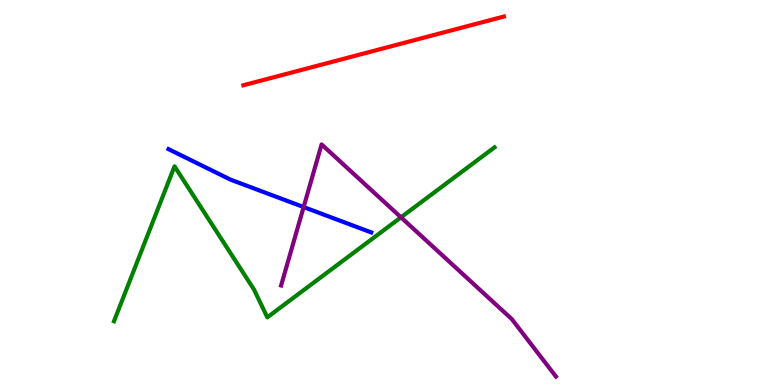[{'lines': ['blue', 'red'], 'intersections': []}, {'lines': ['green', 'red'], 'intersections': []}, {'lines': ['purple', 'red'], 'intersections': []}, {'lines': ['blue', 'green'], 'intersections': []}, {'lines': ['blue', 'purple'], 'intersections': [{'x': 3.92, 'y': 4.62}]}, {'lines': ['green', 'purple'], 'intersections': [{'x': 5.17, 'y': 4.36}]}]